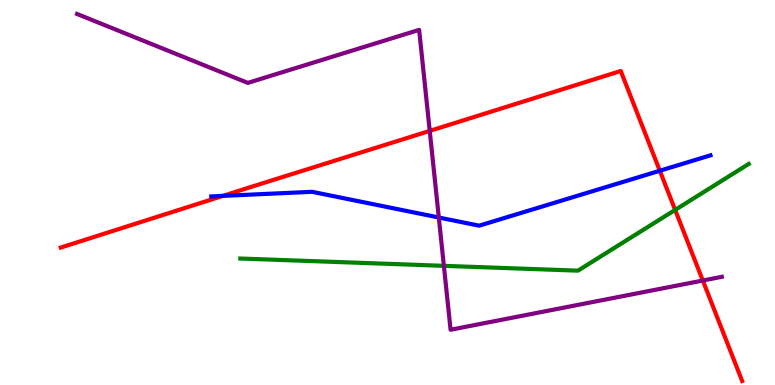[{'lines': ['blue', 'red'], 'intersections': [{'x': 2.88, 'y': 4.91}, {'x': 8.51, 'y': 5.57}]}, {'lines': ['green', 'red'], 'intersections': [{'x': 8.71, 'y': 4.55}]}, {'lines': ['purple', 'red'], 'intersections': [{'x': 5.54, 'y': 6.6}, {'x': 9.07, 'y': 2.71}]}, {'lines': ['blue', 'green'], 'intersections': []}, {'lines': ['blue', 'purple'], 'intersections': [{'x': 5.66, 'y': 4.35}]}, {'lines': ['green', 'purple'], 'intersections': [{'x': 5.73, 'y': 3.1}]}]